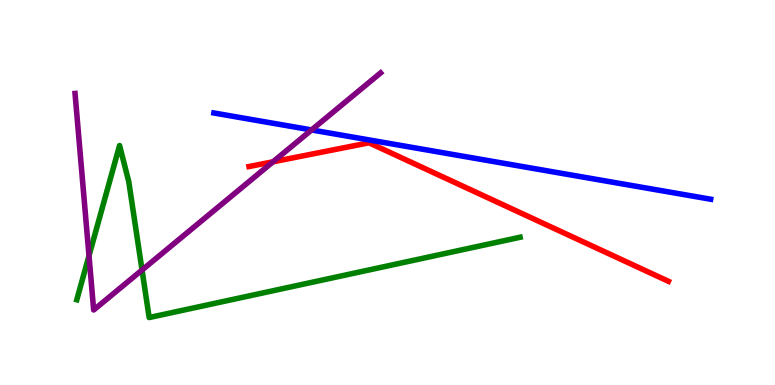[{'lines': ['blue', 'red'], 'intersections': []}, {'lines': ['green', 'red'], 'intersections': []}, {'lines': ['purple', 'red'], 'intersections': [{'x': 3.52, 'y': 5.8}]}, {'lines': ['blue', 'green'], 'intersections': []}, {'lines': ['blue', 'purple'], 'intersections': [{'x': 4.02, 'y': 6.62}]}, {'lines': ['green', 'purple'], 'intersections': [{'x': 1.15, 'y': 3.36}, {'x': 1.83, 'y': 2.99}]}]